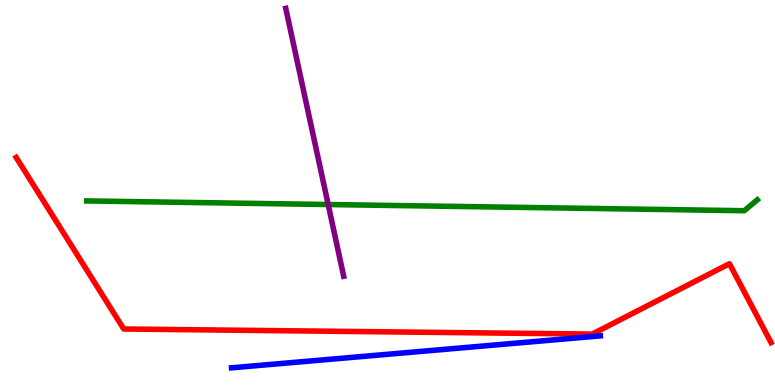[{'lines': ['blue', 'red'], 'intersections': []}, {'lines': ['green', 'red'], 'intersections': []}, {'lines': ['purple', 'red'], 'intersections': []}, {'lines': ['blue', 'green'], 'intersections': []}, {'lines': ['blue', 'purple'], 'intersections': []}, {'lines': ['green', 'purple'], 'intersections': [{'x': 4.23, 'y': 4.69}]}]